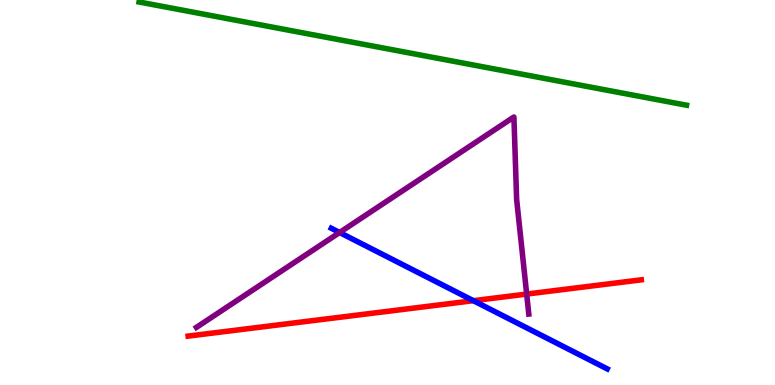[{'lines': ['blue', 'red'], 'intersections': [{'x': 6.11, 'y': 2.19}]}, {'lines': ['green', 'red'], 'intersections': []}, {'lines': ['purple', 'red'], 'intersections': [{'x': 6.8, 'y': 2.36}]}, {'lines': ['blue', 'green'], 'intersections': []}, {'lines': ['blue', 'purple'], 'intersections': [{'x': 4.38, 'y': 3.96}]}, {'lines': ['green', 'purple'], 'intersections': []}]